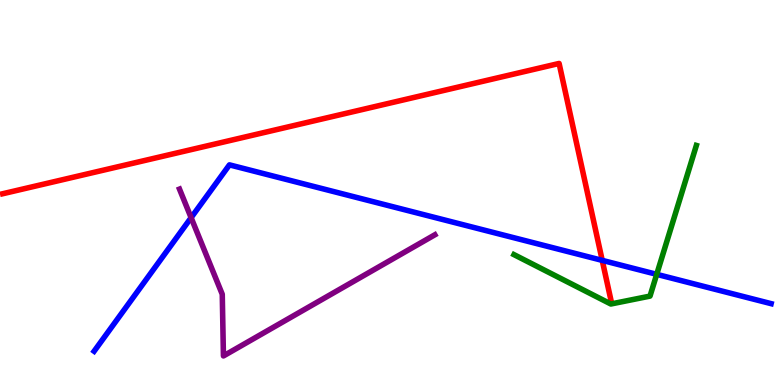[{'lines': ['blue', 'red'], 'intersections': [{'x': 7.77, 'y': 3.24}]}, {'lines': ['green', 'red'], 'intersections': []}, {'lines': ['purple', 'red'], 'intersections': []}, {'lines': ['blue', 'green'], 'intersections': [{'x': 8.47, 'y': 2.87}]}, {'lines': ['blue', 'purple'], 'intersections': [{'x': 2.47, 'y': 4.35}]}, {'lines': ['green', 'purple'], 'intersections': []}]